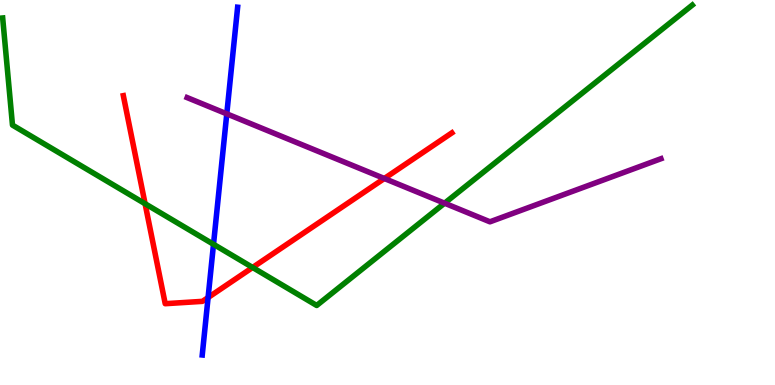[{'lines': ['blue', 'red'], 'intersections': [{'x': 2.69, 'y': 2.27}]}, {'lines': ['green', 'red'], 'intersections': [{'x': 1.87, 'y': 4.71}, {'x': 3.26, 'y': 3.05}]}, {'lines': ['purple', 'red'], 'intersections': [{'x': 4.96, 'y': 5.36}]}, {'lines': ['blue', 'green'], 'intersections': [{'x': 2.75, 'y': 3.65}]}, {'lines': ['blue', 'purple'], 'intersections': [{'x': 2.93, 'y': 7.04}]}, {'lines': ['green', 'purple'], 'intersections': [{'x': 5.74, 'y': 4.72}]}]